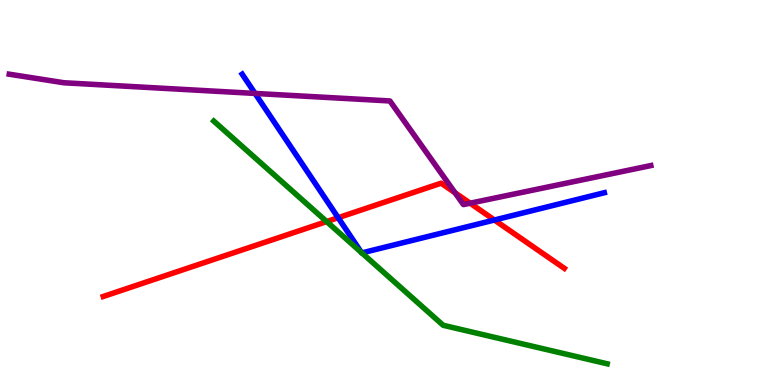[{'lines': ['blue', 'red'], 'intersections': [{'x': 4.36, 'y': 4.35}, {'x': 6.38, 'y': 4.29}]}, {'lines': ['green', 'red'], 'intersections': [{'x': 4.21, 'y': 4.24}]}, {'lines': ['purple', 'red'], 'intersections': [{'x': 5.87, 'y': 4.99}, {'x': 6.07, 'y': 4.72}]}, {'lines': ['blue', 'green'], 'intersections': [{'x': 4.66, 'y': 3.44}, {'x': 4.67, 'y': 3.43}]}, {'lines': ['blue', 'purple'], 'intersections': [{'x': 3.29, 'y': 7.57}]}, {'lines': ['green', 'purple'], 'intersections': []}]